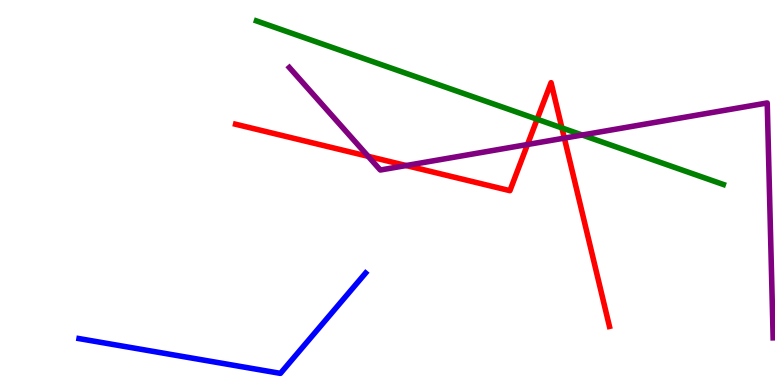[{'lines': ['blue', 'red'], 'intersections': []}, {'lines': ['green', 'red'], 'intersections': [{'x': 6.93, 'y': 6.9}, {'x': 7.25, 'y': 6.68}]}, {'lines': ['purple', 'red'], 'intersections': [{'x': 4.75, 'y': 5.94}, {'x': 5.24, 'y': 5.7}, {'x': 6.81, 'y': 6.25}, {'x': 7.28, 'y': 6.41}]}, {'lines': ['blue', 'green'], 'intersections': []}, {'lines': ['blue', 'purple'], 'intersections': []}, {'lines': ['green', 'purple'], 'intersections': [{'x': 7.51, 'y': 6.49}]}]